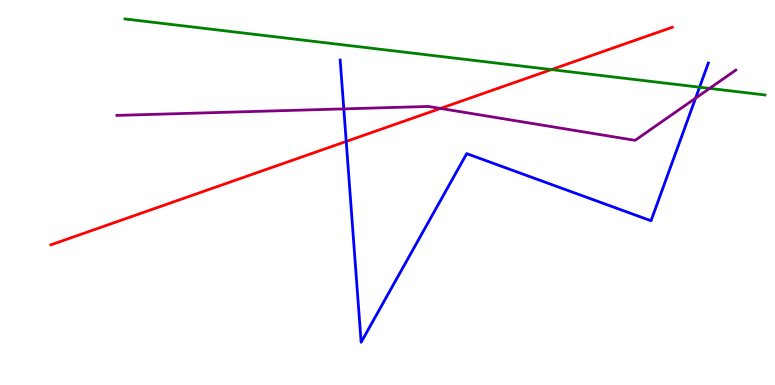[{'lines': ['blue', 'red'], 'intersections': [{'x': 4.47, 'y': 6.33}]}, {'lines': ['green', 'red'], 'intersections': [{'x': 7.11, 'y': 8.19}]}, {'lines': ['purple', 'red'], 'intersections': [{'x': 5.68, 'y': 7.18}]}, {'lines': ['blue', 'green'], 'intersections': [{'x': 9.03, 'y': 7.74}]}, {'lines': ['blue', 'purple'], 'intersections': [{'x': 4.44, 'y': 7.17}, {'x': 8.98, 'y': 7.45}]}, {'lines': ['green', 'purple'], 'intersections': [{'x': 9.16, 'y': 7.7}]}]